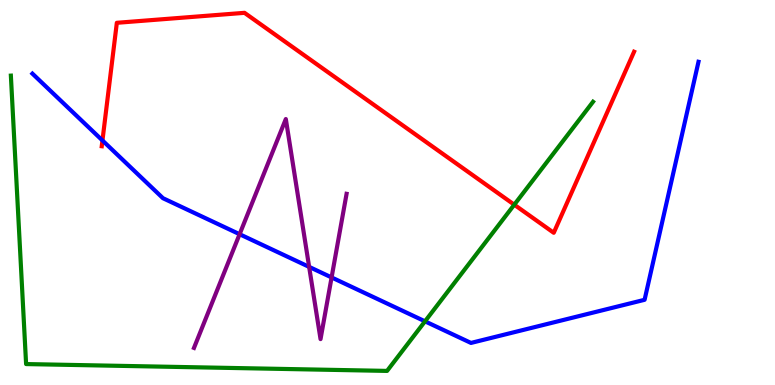[{'lines': ['blue', 'red'], 'intersections': [{'x': 1.32, 'y': 6.35}]}, {'lines': ['green', 'red'], 'intersections': [{'x': 6.64, 'y': 4.68}]}, {'lines': ['purple', 'red'], 'intersections': []}, {'lines': ['blue', 'green'], 'intersections': [{'x': 5.48, 'y': 1.65}]}, {'lines': ['blue', 'purple'], 'intersections': [{'x': 3.09, 'y': 3.92}, {'x': 3.99, 'y': 3.07}, {'x': 4.28, 'y': 2.79}]}, {'lines': ['green', 'purple'], 'intersections': []}]